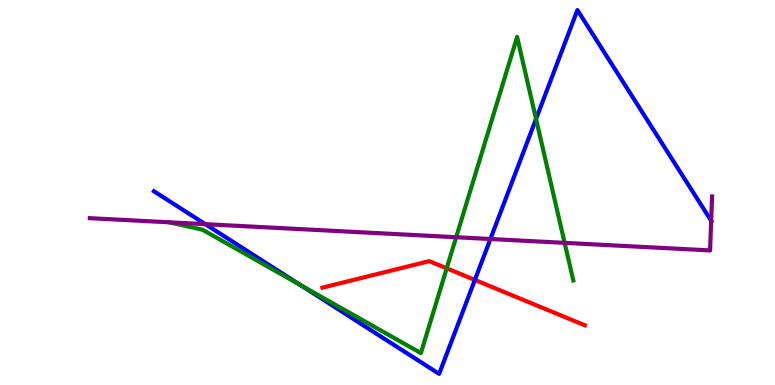[{'lines': ['blue', 'red'], 'intersections': [{'x': 6.13, 'y': 2.73}]}, {'lines': ['green', 'red'], 'intersections': [{'x': 5.76, 'y': 3.03}]}, {'lines': ['purple', 'red'], 'intersections': []}, {'lines': ['blue', 'green'], 'intersections': [{'x': 3.88, 'y': 2.59}, {'x': 6.92, 'y': 6.91}]}, {'lines': ['blue', 'purple'], 'intersections': [{'x': 2.65, 'y': 4.18}, {'x': 6.33, 'y': 3.79}, {'x': 9.18, 'y': 4.27}]}, {'lines': ['green', 'purple'], 'intersections': [{'x': 5.89, 'y': 3.84}, {'x': 7.29, 'y': 3.69}]}]